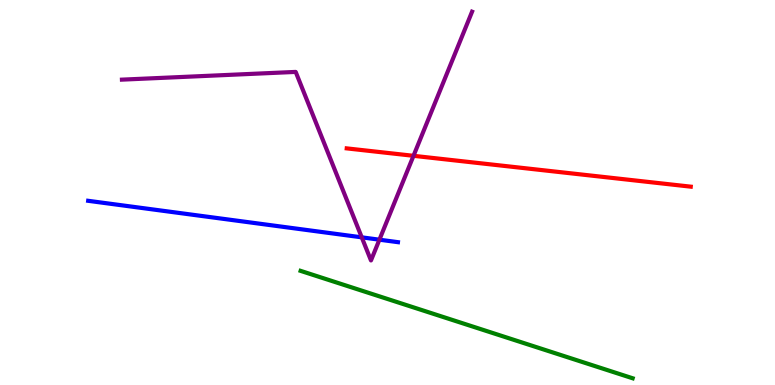[{'lines': ['blue', 'red'], 'intersections': []}, {'lines': ['green', 'red'], 'intersections': []}, {'lines': ['purple', 'red'], 'intersections': [{'x': 5.34, 'y': 5.95}]}, {'lines': ['blue', 'green'], 'intersections': []}, {'lines': ['blue', 'purple'], 'intersections': [{'x': 4.67, 'y': 3.84}, {'x': 4.9, 'y': 3.77}]}, {'lines': ['green', 'purple'], 'intersections': []}]